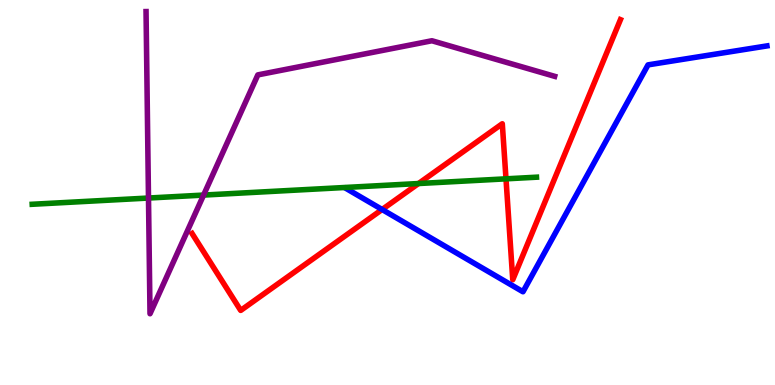[{'lines': ['blue', 'red'], 'intersections': [{'x': 4.93, 'y': 4.56}]}, {'lines': ['green', 'red'], 'intersections': [{'x': 5.4, 'y': 5.23}, {'x': 6.53, 'y': 5.36}]}, {'lines': ['purple', 'red'], 'intersections': []}, {'lines': ['blue', 'green'], 'intersections': []}, {'lines': ['blue', 'purple'], 'intersections': []}, {'lines': ['green', 'purple'], 'intersections': [{'x': 1.92, 'y': 4.86}, {'x': 2.63, 'y': 4.93}]}]